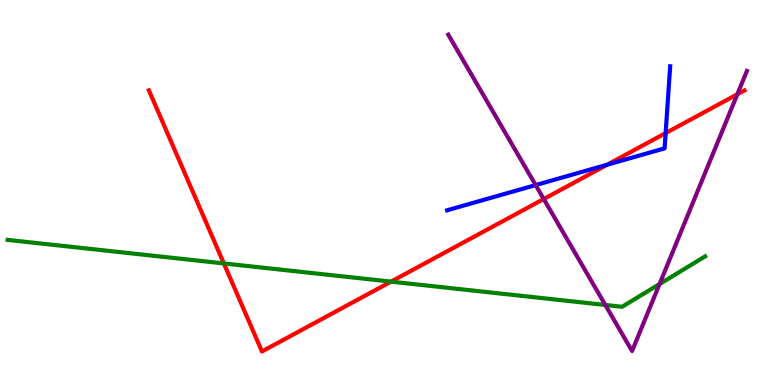[{'lines': ['blue', 'red'], 'intersections': [{'x': 7.83, 'y': 5.72}, {'x': 8.59, 'y': 6.54}]}, {'lines': ['green', 'red'], 'intersections': [{'x': 2.89, 'y': 3.16}, {'x': 5.05, 'y': 2.68}]}, {'lines': ['purple', 'red'], 'intersections': [{'x': 7.02, 'y': 4.83}, {'x': 9.51, 'y': 7.55}]}, {'lines': ['blue', 'green'], 'intersections': []}, {'lines': ['blue', 'purple'], 'intersections': [{'x': 6.91, 'y': 5.19}]}, {'lines': ['green', 'purple'], 'intersections': [{'x': 7.81, 'y': 2.08}, {'x': 8.51, 'y': 2.62}]}]